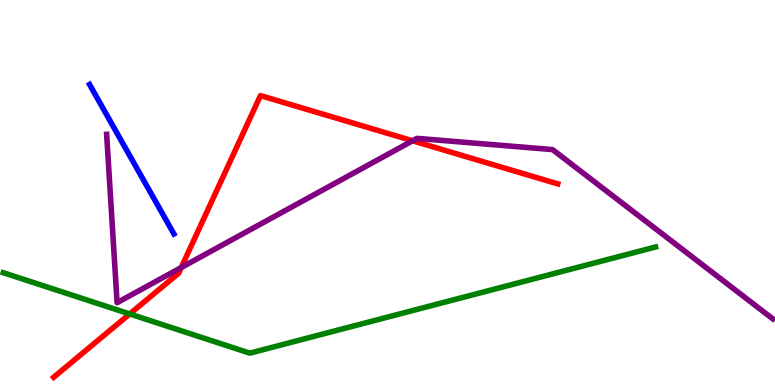[{'lines': ['blue', 'red'], 'intersections': []}, {'lines': ['green', 'red'], 'intersections': [{'x': 1.67, 'y': 1.85}]}, {'lines': ['purple', 'red'], 'intersections': [{'x': 2.34, 'y': 3.05}, {'x': 5.32, 'y': 6.34}]}, {'lines': ['blue', 'green'], 'intersections': []}, {'lines': ['blue', 'purple'], 'intersections': []}, {'lines': ['green', 'purple'], 'intersections': []}]